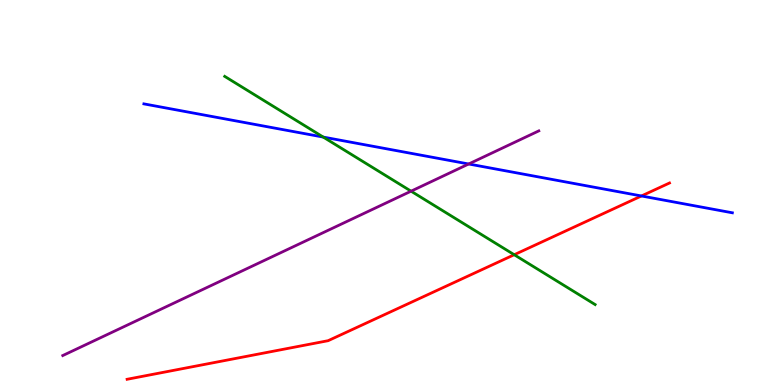[{'lines': ['blue', 'red'], 'intersections': [{'x': 8.28, 'y': 4.91}]}, {'lines': ['green', 'red'], 'intersections': [{'x': 6.64, 'y': 3.38}]}, {'lines': ['purple', 'red'], 'intersections': []}, {'lines': ['blue', 'green'], 'intersections': [{'x': 4.17, 'y': 6.44}]}, {'lines': ['blue', 'purple'], 'intersections': [{'x': 6.05, 'y': 5.74}]}, {'lines': ['green', 'purple'], 'intersections': [{'x': 5.3, 'y': 5.03}]}]